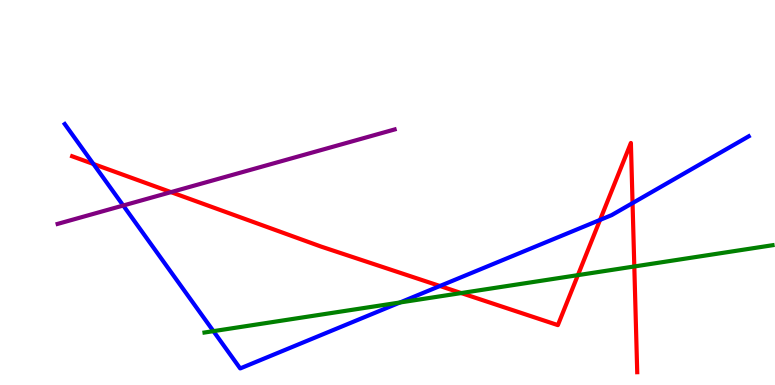[{'lines': ['blue', 'red'], 'intersections': [{'x': 1.21, 'y': 5.74}, {'x': 5.68, 'y': 2.57}, {'x': 7.74, 'y': 4.29}, {'x': 8.16, 'y': 4.72}]}, {'lines': ['green', 'red'], 'intersections': [{'x': 5.95, 'y': 2.39}, {'x': 7.46, 'y': 2.85}, {'x': 8.18, 'y': 3.08}]}, {'lines': ['purple', 'red'], 'intersections': [{'x': 2.21, 'y': 5.01}]}, {'lines': ['blue', 'green'], 'intersections': [{'x': 2.75, 'y': 1.4}, {'x': 5.16, 'y': 2.14}]}, {'lines': ['blue', 'purple'], 'intersections': [{'x': 1.59, 'y': 4.66}]}, {'lines': ['green', 'purple'], 'intersections': []}]